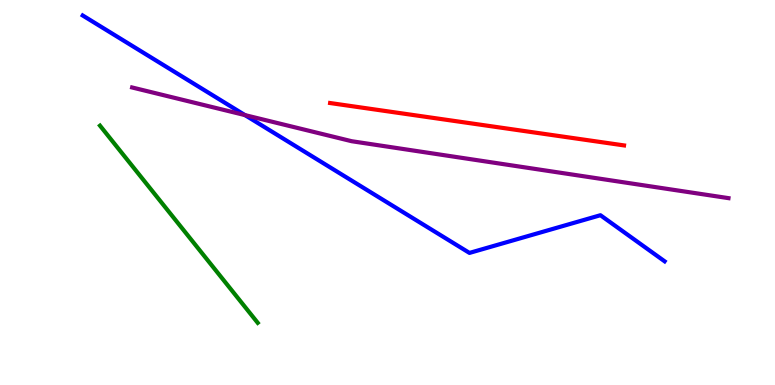[{'lines': ['blue', 'red'], 'intersections': []}, {'lines': ['green', 'red'], 'intersections': []}, {'lines': ['purple', 'red'], 'intersections': []}, {'lines': ['blue', 'green'], 'intersections': []}, {'lines': ['blue', 'purple'], 'intersections': [{'x': 3.16, 'y': 7.01}]}, {'lines': ['green', 'purple'], 'intersections': []}]